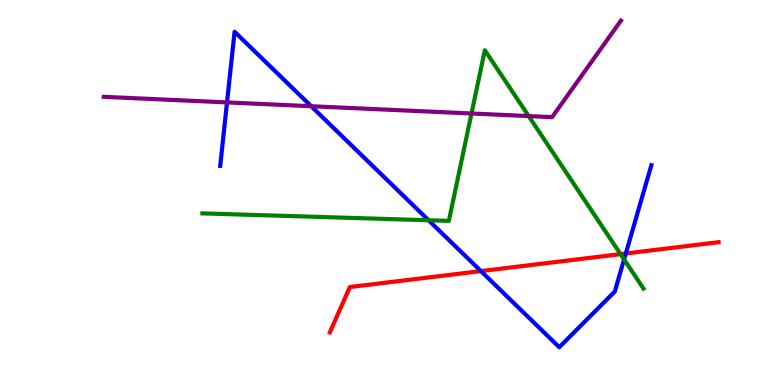[{'lines': ['blue', 'red'], 'intersections': [{'x': 6.21, 'y': 2.96}, {'x': 8.08, 'y': 3.42}]}, {'lines': ['green', 'red'], 'intersections': [{'x': 8.01, 'y': 3.4}]}, {'lines': ['purple', 'red'], 'intersections': []}, {'lines': ['blue', 'green'], 'intersections': [{'x': 5.53, 'y': 4.28}, {'x': 8.05, 'y': 3.26}]}, {'lines': ['blue', 'purple'], 'intersections': [{'x': 2.93, 'y': 7.34}, {'x': 4.02, 'y': 7.24}]}, {'lines': ['green', 'purple'], 'intersections': [{'x': 6.08, 'y': 7.05}, {'x': 6.82, 'y': 6.99}]}]